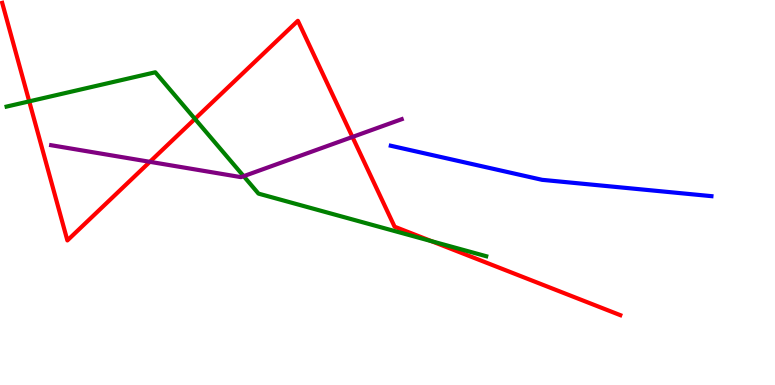[{'lines': ['blue', 'red'], 'intersections': []}, {'lines': ['green', 'red'], 'intersections': [{'x': 0.377, 'y': 7.37}, {'x': 2.52, 'y': 6.91}, {'x': 5.57, 'y': 3.74}]}, {'lines': ['purple', 'red'], 'intersections': [{'x': 1.93, 'y': 5.8}, {'x': 4.55, 'y': 6.44}]}, {'lines': ['blue', 'green'], 'intersections': []}, {'lines': ['blue', 'purple'], 'intersections': []}, {'lines': ['green', 'purple'], 'intersections': [{'x': 3.14, 'y': 5.42}]}]